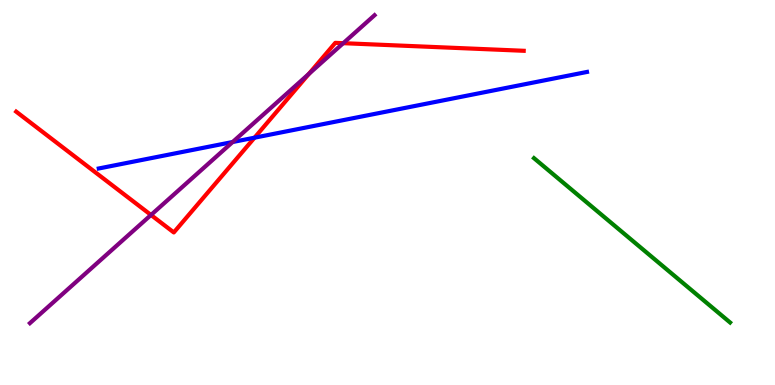[{'lines': ['blue', 'red'], 'intersections': [{'x': 3.28, 'y': 6.42}]}, {'lines': ['green', 'red'], 'intersections': []}, {'lines': ['purple', 'red'], 'intersections': [{'x': 1.95, 'y': 4.42}, {'x': 3.98, 'y': 8.08}, {'x': 4.43, 'y': 8.88}]}, {'lines': ['blue', 'green'], 'intersections': []}, {'lines': ['blue', 'purple'], 'intersections': [{'x': 3.0, 'y': 6.31}]}, {'lines': ['green', 'purple'], 'intersections': []}]